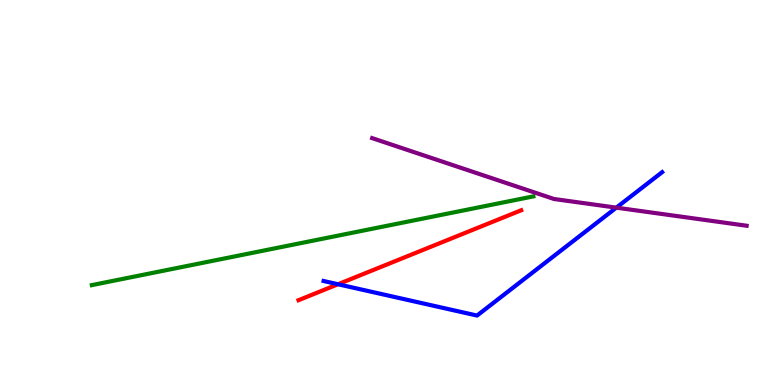[{'lines': ['blue', 'red'], 'intersections': [{'x': 4.36, 'y': 2.62}]}, {'lines': ['green', 'red'], 'intersections': []}, {'lines': ['purple', 'red'], 'intersections': []}, {'lines': ['blue', 'green'], 'intersections': []}, {'lines': ['blue', 'purple'], 'intersections': [{'x': 7.95, 'y': 4.61}]}, {'lines': ['green', 'purple'], 'intersections': []}]